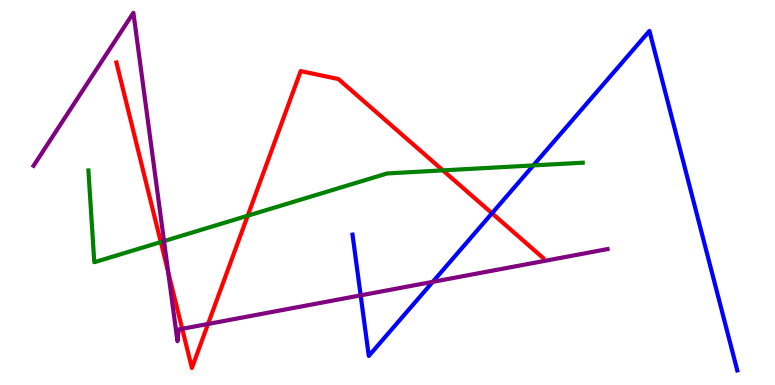[{'lines': ['blue', 'red'], 'intersections': [{'x': 6.35, 'y': 4.46}]}, {'lines': ['green', 'red'], 'intersections': [{'x': 2.07, 'y': 3.71}, {'x': 3.2, 'y': 4.4}, {'x': 5.72, 'y': 5.57}]}, {'lines': ['purple', 'red'], 'intersections': [{'x': 2.17, 'y': 2.94}, {'x': 2.35, 'y': 1.46}, {'x': 2.68, 'y': 1.59}]}, {'lines': ['blue', 'green'], 'intersections': [{'x': 6.88, 'y': 5.7}]}, {'lines': ['blue', 'purple'], 'intersections': [{'x': 4.65, 'y': 2.33}, {'x': 5.58, 'y': 2.68}]}, {'lines': ['green', 'purple'], 'intersections': [{'x': 2.12, 'y': 3.74}]}]